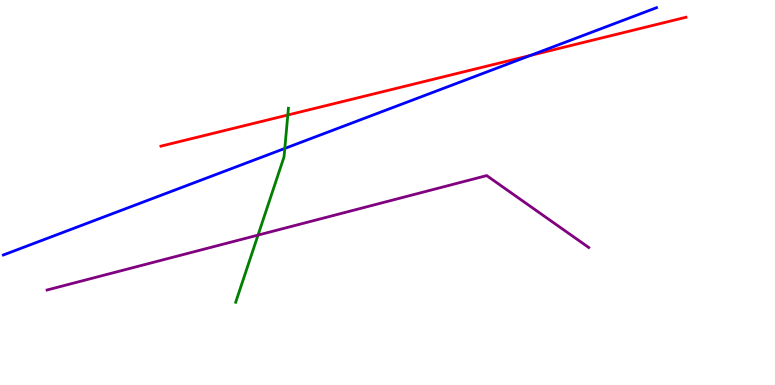[{'lines': ['blue', 'red'], 'intersections': [{'x': 6.84, 'y': 8.56}]}, {'lines': ['green', 'red'], 'intersections': [{'x': 3.71, 'y': 7.01}]}, {'lines': ['purple', 'red'], 'intersections': []}, {'lines': ['blue', 'green'], 'intersections': [{'x': 3.67, 'y': 6.14}]}, {'lines': ['blue', 'purple'], 'intersections': []}, {'lines': ['green', 'purple'], 'intersections': [{'x': 3.33, 'y': 3.89}]}]